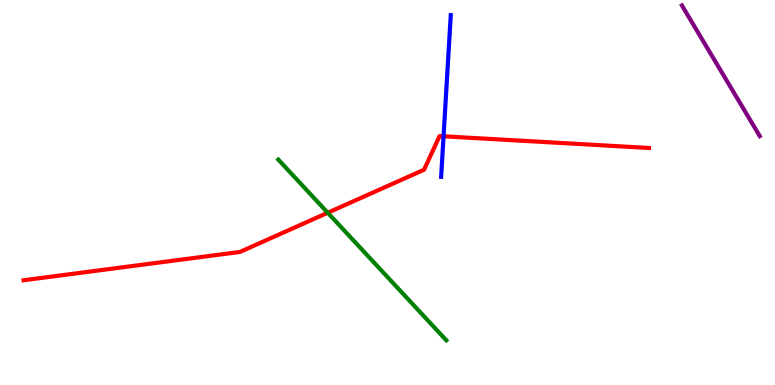[{'lines': ['blue', 'red'], 'intersections': [{'x': 5.72, 'y': 6.46}]}, {'lines': ['green', 'red'], 'intersections': [{'x': 4.23, 'y': 4.47}]}, {'lines': ['purple', 'red'], 'intersections': []}, {'lines': ['blue', 'green'], 'intersections': []}, {'lines': ['blue', 'purple'], 'intersections': []}, {'lines': ['green', 'purple'], 'intersections': []}]